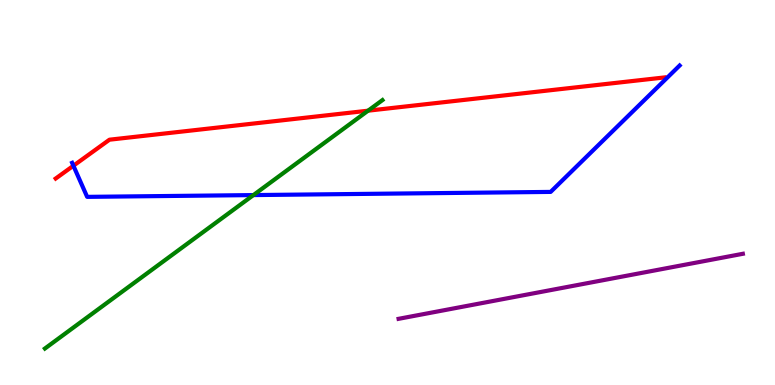[{'lines': ['blue', 'red'], 'intersections': [{'x': 0.947, 'y': 5.7}]}, {'lines': ['green', 'red'], 'intersections': [{'x': 4.75, 'y': 7.13}]}, {'lines': ['purple', 'red'], 'intersections': []}, {'lines': ['blue', 'green'], 'intersections': [{'x': 3.27, 'y': 4.93}]}, {'lines': ['blue', 'purple'], 'intersections': []}, {'lines': ['green', 'purple'], 'intersections': []}]